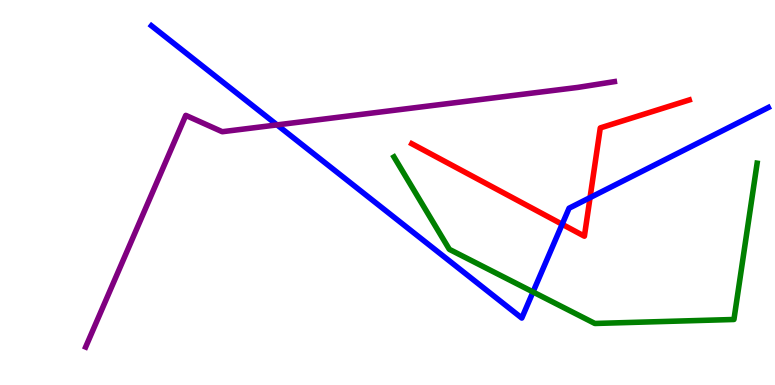[{'lines': ['blue', 'red'], 'intersections': [{'x': 7.25, 'y': 4.17}, {'x': 7.61, 'y': 4.87}]}, {'lines': ['green', 'red'], 'intersections': []}, {'lines': ['purple', 'red'], 'intersections': []}, {'lines': ['blue', 'green'], 'intersections': [{'x': 6.88, 'y': 2.42}]}, {'lines': ['blue', 'purple'], 'intersections': [{'x': 3.57, 'y': 6.76}]}, {'lines': ['green', 'purple'], 'intersections': []}]